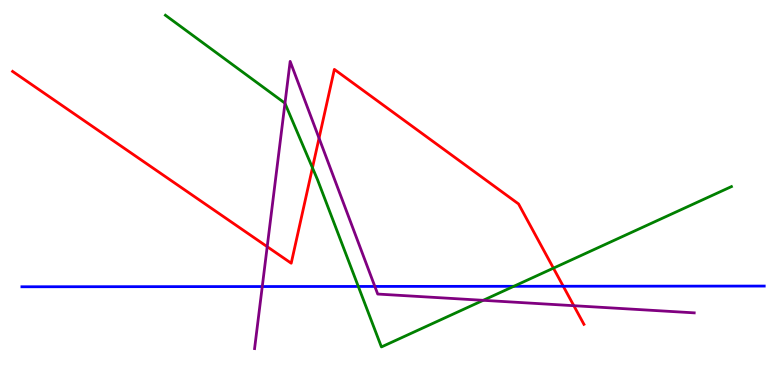[{'lines': ['blue', 'red'], 'intersections': [{'x': 7.27, 'y': 2.56}]}, {'lines': ['green', 'red'], 'intersections': [{'x': 4.03, 'y': 5.64}, {'x': 7.14, 'y': 3.04}]}, {'lines': ['purple', 'red'], 'intersections': [{'x': 3.45, 'y': 3.59}, {'x': 4.12, 'y': 6.41}, {'x': 7.4, 'y': 2.06}]}, {'lines': ['blue', 'green'], 'intersections': [{'x': 4.62, 'y': 2.56}, {'x': 6.63, 'y': 2.56}]}, {'lines': ['blue', 'purple'], 'intersections': [{'x': 3.38, 'y': 2.56}, {'x': 4.84, 'y': 2.56}]}, {'lines': ['green', 'purple'], 'intersections': [{'x': 3.68, 'y': 7.32}, {'x': 6.23, 'y': 2.2}]}]